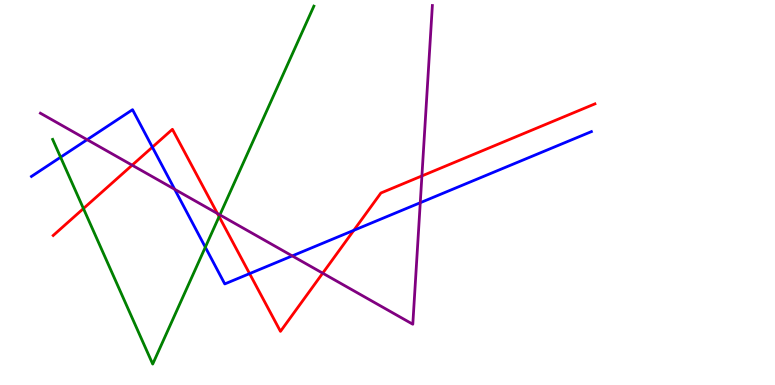[{'lines': ['blue', 'red'], 'intersections': [{'x': 1.97, 'y': 6.18}, {'x': 3.22, 'y': 2.89}, {'x': 4.57, 'y': 4.02}]}, {'lines': ['green', 'red'], 'intersections': [{'x': 1.08, 'y': 4.58}, {'x': 2.83, 'y': 4.37}]}, {'lines': ['purple', 'red'], 'intersections': [{'x': 1.7, 'y': 5.71}, {'x': 2.81, 'y': 4.45}, {'x': 4.16, 'y': 2.9}, {'x': 5.44, 'y': 5.43}]}, {'lines': ['blue', 'green'], 'intersections': [{'x': 0.782, 'y': 5.92}, {'x': 2.65, 'y': 3.58}]}, {'lines': ['blue', 'purple'], 'intersections': [{'x': 1.12, 'y': 6.37}, {'x': 2.25, 'y': 5.08}, {'x': 3.77, 'y': 3.35}, {'x': 5.42, 'y': 4.73}]}, {'lines': ['green', 'purple'], 'intersections': [{'x': 2.84, 'y': 4.42}]}]